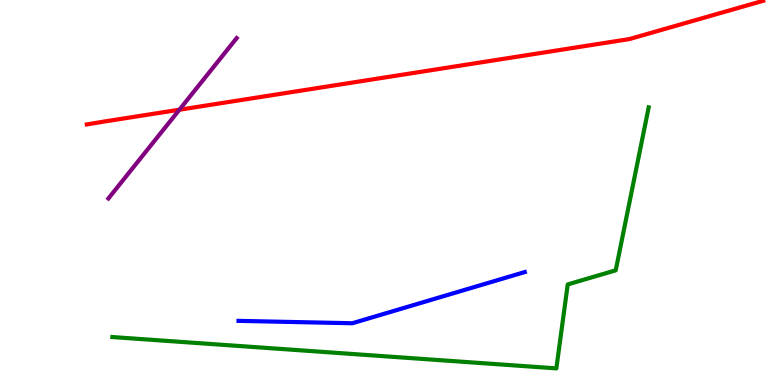[{'lines': ['blue', 'red'], 'intersections': []}, {'lines': ['green', 'red'], 'intersections': []}, {'lines': ['purple', 'red'], 'intersections': [{'x': 2.31, 'y': 7.15}]}, {'lines': ['blue', 'green'], 'intersections': []}, {'lines': ['blue', 'purple'], 'intersections': []}, {'lines': ['green', 'purple'], 'intersections': []}]